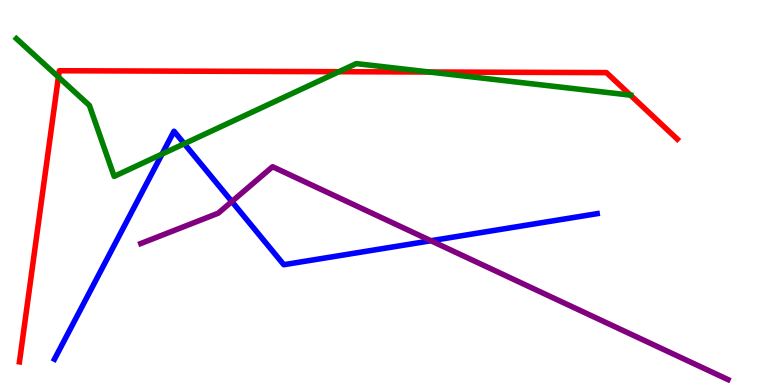[{'lines': ['blue', 'red'], 'intersections': []}, {'lines': ['green', 'red'], 'intersections': [{'x': 0.754, 'y': 8.0}, {'x': 4.37, 'y': 8.14}, {'x': 5.54, 'y': 8.13}, {'x': 8.13, 'y': 7.53}]}, {'lines': ['purple', 'red'], 'intersections': []}, {'lines': ['blue', 'green'], 'intersections': [{'x': 2.09, 'y': 6.0}, {'x': 2.38, 'y': 6.27}]}, {'lines': ['blue', 'purple'], 'intersections': [{'x': 2.99, 'y': 4.77}, {'x': 5.56, 'y': 3.75}]}, {'lines': ['green', 'purple'], 'intersections': []}]